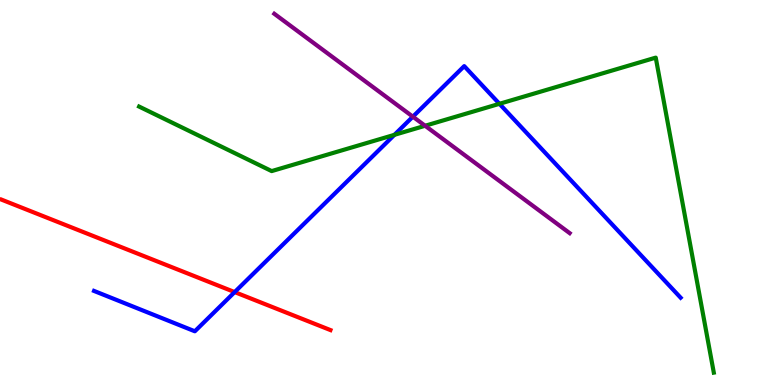[{'lines': ['blue', 'red'], 'intersections': [{'x': 3.03, 'y': 2.41}]}, {'lines': ['green', 'red'], 'intersections': []}, {'lines': ['purple', 'red'], 'intersections': []}, {'lines': ['blue', 'green'], 'intersections': [{'x': 5.09, 'y': 6.5}, {'x': 6.44, 'y': 7.3}]}, {'lines': ['blue', 'purple'], 'intersections': [{'x': 5.33, 'y': 6.97}]}, {'lines': ['green', 'purple'], 'intersections': [{'x': 5.49, 'y': 6.73}]}]